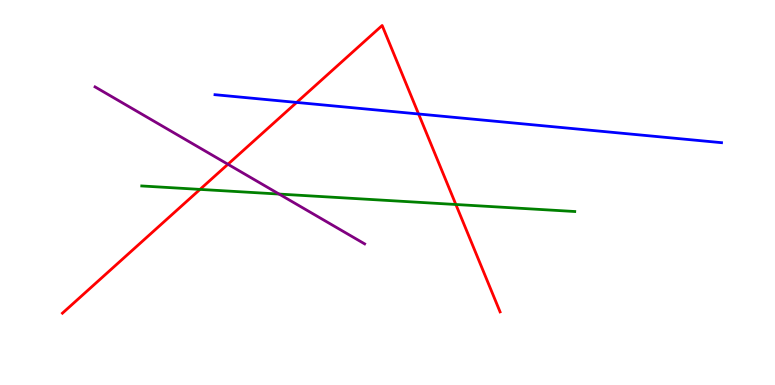[{'lines': ['blue', 'red'], 'intersections': [{'x': 3.83, 'y': 7.34}, {'x': 5.4, 'y': 7.04}]}, {'lines': ['green', 'red'], 'intersections': [{'x': 2.58, 'y': 5.08}, {'x': 5.88, 'y': 4.69}]}, {'lines': ['purple', 'red'], 'intersections': [{'x': 2.94, 'y': 5.73}]}, {'lines': ['blue', 'green'], 'intersections': []}, {'lines': ['blue', 'purple'], 'intersections': []}, {'lines': ['green', 'purple'], 'intersections': [{'x': 3.6, 'y': 4.96}]}]